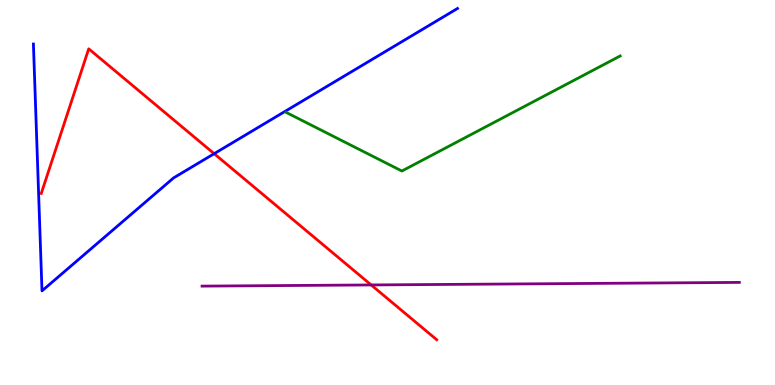[{'lines': ['blue', 'red'], 'intersections': [{'x': 2.76, 'y': 6.01}]}, {'lines': ['green', 'red'], 'intersections': []}, {'lines': ['purple', 'red'], 'intersections': [{'x': 4.79, 'y': 2.6}]}, {'lines': ['blue', 'green'], 'intersections': []}, {'lines': ['blue', 'purple'], 'intersections': []}, {'lines': ['green', 'purple'], 'intersections': []}]